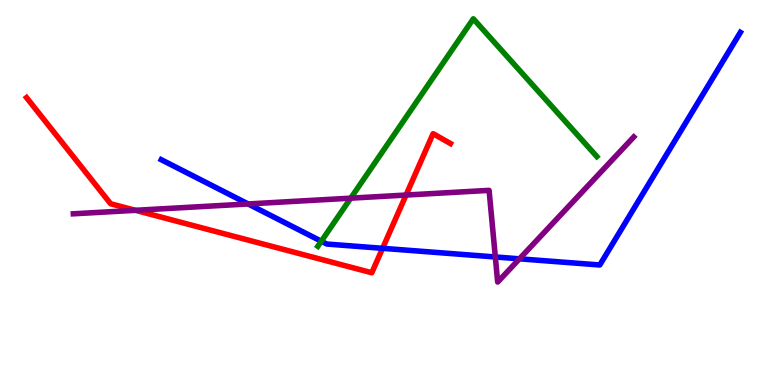[{'lines': ['blue', 'red'], 'intersections': [{'x': 4.94, 'y': 3.55}]}, {'lines': ['green', 'red'], 'intersections': []}, {'lines': ['purple', 'red'], 'intersections': [{'x': 1.75, 'y': 4.54}, {'x': 5.24, 'y': 4.93}]}, {'lines': ['blue', 'green'], 'intersections': [{'x': 4.15, 'y': 3.73}]}, {'lines': ['blue', 'purple'], 'intersections': [{'x': 3.2, 'y': 4.7}, {'x': 6.39, 'y': 3.33}, {'x': 6.7, 'y': 3.28}]}, {'lines': ['green', 'purple'], 'intersections': [{'x': 4.53, 'y': 4.85}]}]